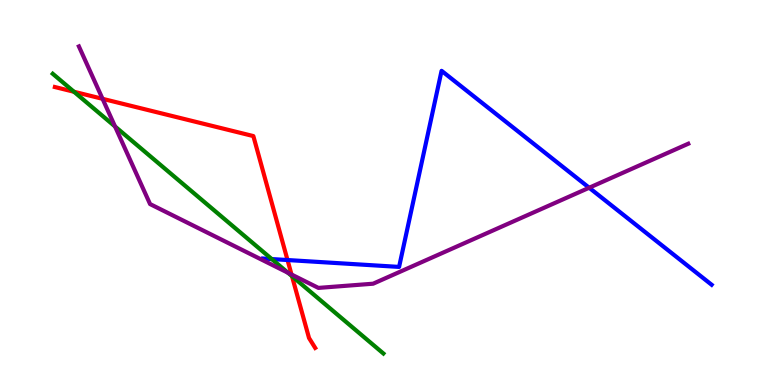[{'lines': ['blue', 'red'], 'intersections': [{'x': 3.71, 'y': 3.25}]}, {'lines': ['green', 'red'], 'intersections': [{'x': 0.955, 'y': 7.62}, {'x': 3.77, 'y': 2.83}]}, {'lines': ['purple', 'red'], 'intersections': [{'x': 1.32, 'y': 7.43}, {'x': 3.76, 'y': 2.87}]}, {'lines': ['blue', 'green'], 'intersections': [{'x': 3.51, 'y': 3.27}]}, {'lines': ['blue', 'purple'], 'intersections': [{'x': 7.6, 'y': 5.12}]}, {'lines': ['green', 'purple'], 'intersections': [{'x': 1.48, 'y': 6.71}, {'x': 3.71, 'y': 2.92}]}]